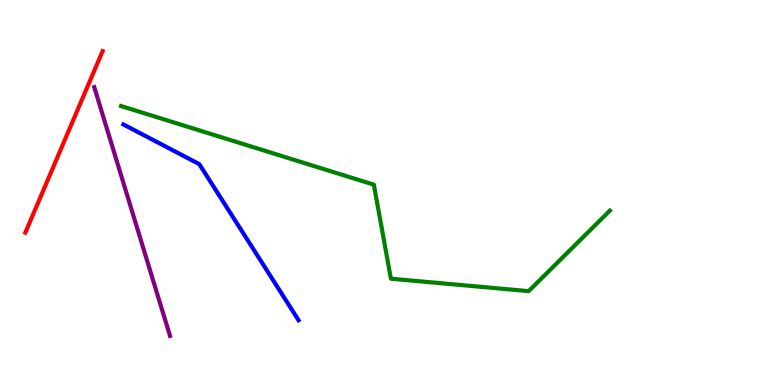[{'lines': ['blue', 'red'], 'intersections': []}, {'lines': ['green', 'red'], 'intersections': []}, {'lines': ['purple', 'red'], 'intersections': []}, {'lines': ['blue', 'green'], 'intersections': []}, {'lines': ['blue', 'purple'], 'intersections': []}, {'lines': ['green', 'purple'], 'intersections': []}]